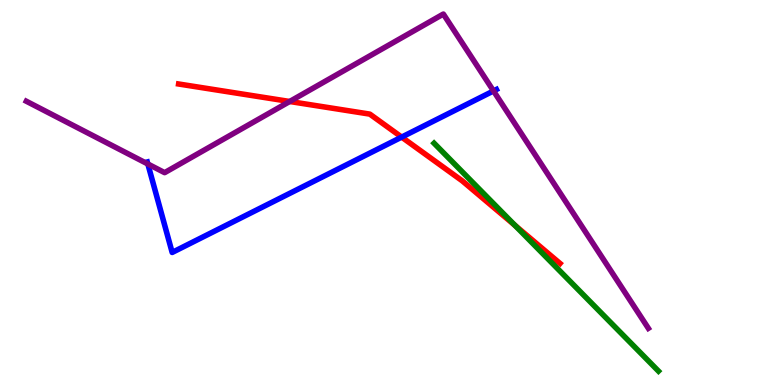[{'lines': ['blue', 'red'], 'intersections': [{'x': 5.18, 'y': 6.44}]}, {'lines': ['green', 'red'], 'intersections': [{'x': 6.65, 'y': 4.15}]}, {'lines': ['purple', 'red'], 'intersections': [{'x': 3.74, 'y': 7.36}]}, {'lines': ['blue', 'green'], 'intersections': []}, {'lines': ['blue', 'purple'], 'intersections': [{'x': 1.91, 'y': 5.74}, {'x': 6.37, 'y': 7.64}]}, {'lines': ['green', 'purple'], 'intersections': []}]